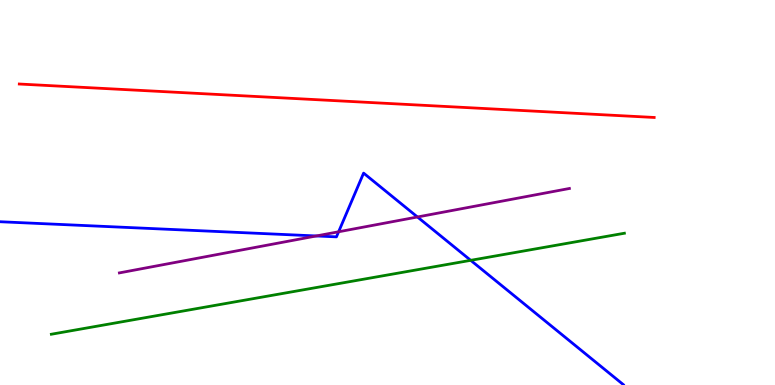[{'lines': ['blue', 'red'], 'intersections': []}, {'lines': ['green', 'red'], 'intersections': []}, {'lines': ['purple', 'red'], 'intersections': []}, {'lines': ['blue', 'green'], 'intersections': [{'x': 6.07, 'y': 3.24}]}, {'lines': ['blue', 'purple'], 'intersections': [{'x': 4.08, 'y': 3.87}, {'x': 4.37, 'y': 3.98}, {'x': 5.39, 'y': 4.36}]}, {'lines': ['green', 'purple'], 'intersections': []}]